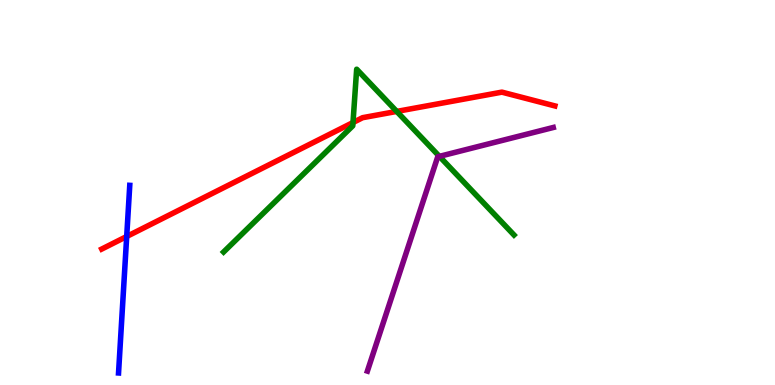[{'lines': ['blue', 'red'], 'intersections': [{'x': 1.63, 'y': 3.86}]}, {'lines': ['green', 'red'], 'intersections': [{'x': 4.55, 'y': 6.82}, {'x': 5.12, 'y': 7.11}]}, {'lines': ['purple', 'red'], 'intersections': []}, {'lines': ['blue', 'green'], 'intersections': []}, {'lines': ['blue', 'purple'], 'intersections': []}, {'lines': ['green', 'purple'], 'intersections': [{'x': 5.67, 'y': 5.94}]}]